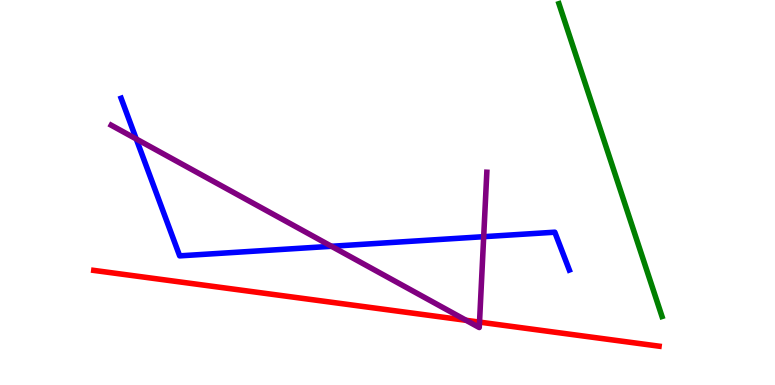[{'lines': ['blue', 'red'], 'intersections': []}, {'lines': ['green', 'red'], 'intersections': []}, {'lines': ['purple', 'red'], 'intersections': [{'x': 6.01, 'y': 1.68}, {'x': 6.19, 'y': 1.63}]}, {'lines': ['blue', 'green'], 'intersections': []}, {'lines': ['blue', 'purple'], 'intersections': [{'x': 1.76, 'y': 6.39}, {'x': 4.28, 'y': 3.6}, {'x': 6.24, 'y': 3.85}]}, {'lines': ['green', 'purple'], 'intersections': []}]